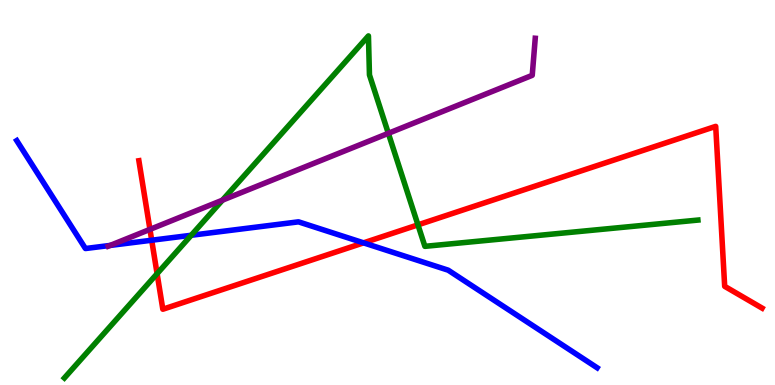[{'lines': ['blue', 'red'], 'intersections': [{'x': 1.96, 'y': 3.76}, {'x': 4.69, 'y': 3.69}]}, {'lines': ['green', 'red'], 'intersections': [{'x': 2.03, 'y': 2.89}, {'x': 5.39, 'y': 4.16}]}, {'lines': ['purple', 'red'], 'intersections': [{'x': 1.93, 'y': 4.04}]}, {'lines': ['blue', 'green'], 'intersections': [{'x': 2.47, 'y': 3.89}]}, {'lines': ['blue', 'purple'], 'intersections': [{'x': 1.42, 'y': 3.63}]}, {'lines': ['green', 'purple'], 'intersections': [{'x': 2.87, 'y': 4.8}, {'x': 5.01, 'y': 6.54}]}]